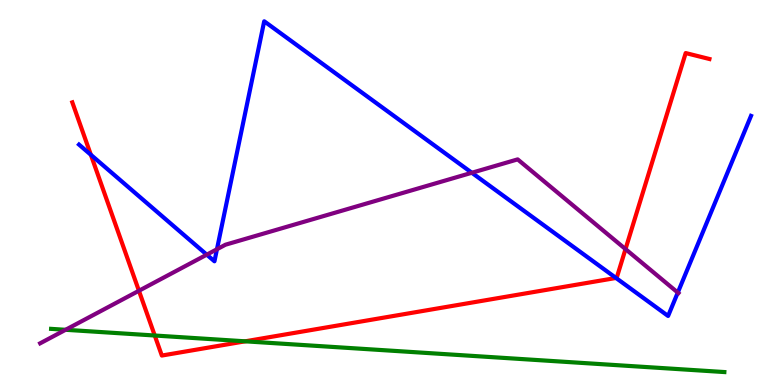[{'lines': ['blue', 'red'], 'intersections': [{'x': 1.17, 'y': 5.98}, {'x': 7.95, 'y': 2.78}]}, {'lines': ['green', 'red'], 'intersections': [{'x': 2.0, 'y': 1.29}, {'x': 3.16, 'y': 1.13}]}, {'lines': ['purple', 'red'], 'intersections': [{'x': 1.79, 'y': 2.45}, {'x': 8.07, 'y': 3.53}]}, {'lines': ['blue', 'green'], 'intersections': []}, {'lines': ['blue', 'purple'], 'intersections': [{'x': 2.67, 'y': 3.39}, {'x': 2.8, 'y': 3.53}, {'x': 6.09, 'y': 5.51}, {'x': 8.75, 'y': 2.4}]}, {'lines': ['green', 'purple'], 'intersections': [{'x': 0.846, 'y': 1.43}]}]